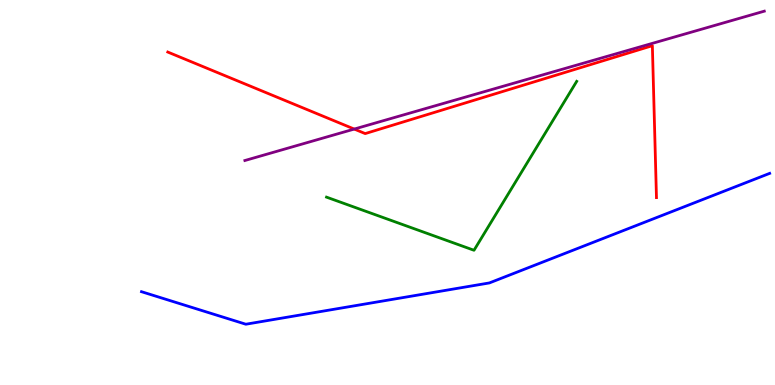[{'lines': ['blue', 'red'], 'intersections': []}, {'lines': ['green', 'red'], 'intersections': []}, {'lines': ['purple', 'red'], 'intersections': [{'x': 4.57, 'y': 6.65}]}, {'lines': ['blue', 'green'], 'intersections': []}, {'lines': ['blue', 'purple'], 'intersections': []}, {'lines': ['green', 'purple'], 'intersections': []}]